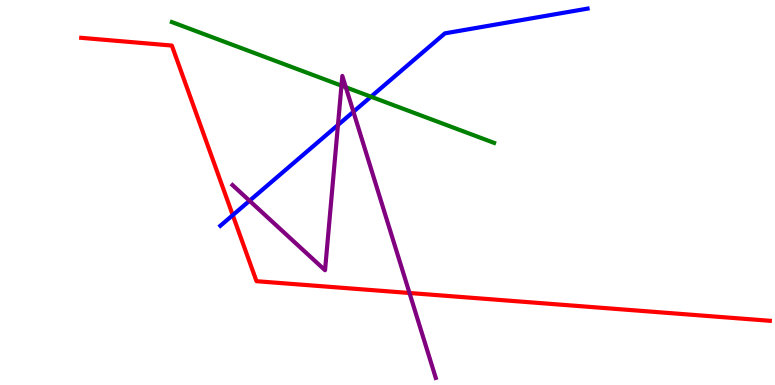[{'lines': ['blue', 'red'], 'intersections': [{'x': 3.0, 'y': 4.41}]}, {'lines': ['green', 'red'], 'intersections': []}, {'lines': ['purple', 'red'], 'intersections': [{'x': 5.28, 'y': 2.39}]}, {'lines': ['blue', 'green'], 'intersections': [{'x': 4.79, 'y': 7.49}]}, {'lines': ['blue', 'purple'], 'intersections': [{'x': 3.22, 'y': 4.79}, {'x': 4.36, 'y': 6.75}, {'x': 4.56, 'y': 7.1}]}, {'lines': ['green', 'purple'], 'intersections': [{'x': 4.41, 'y': 7.78}, {'x': 4.46, 'y': 7.73}]}]